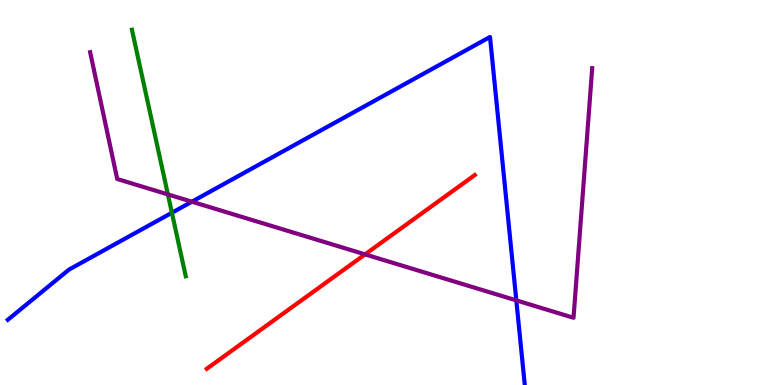[{'lines': ['blue', 'red'], 'intersections': []}, {'lines': ['green', 'red'], 'intersections': []}, {'lines': ['purple', 'red'], 'intersections': [{'x': 4.71, 'y': 3.39}]}, {'lines': ['blue', 'green'], 'intersections': [{'x': 2.22, 'y': 4.47}]}, {'lines': ['blue', 'purple'], 'intersections': [{'x': 2.48, 'y': 4.76}, {'x': 6.66, 'y': 2.2}]}, {'lines': ['green', 'purple'], 'intersections': [{'x': 2.17, 'y': 4.95}]}]